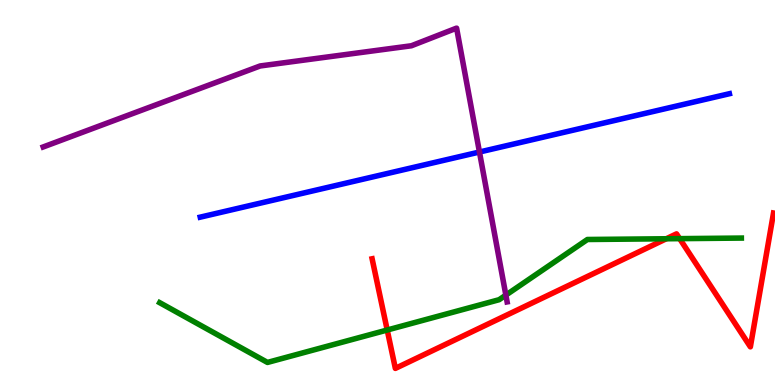[{'lines': ['blue', 'red'], 'intersections': []}, {'lines': ['green', 'red'], 'intersections': [{'x': 5.0, 'y': 1.43}, {'x': 8.6, 'y': 3.8}, {'x': 8.77, 'y': 3.8}]}, {'lines': ['purple', 'red'], 'intersections': []}, {'lines': ['blue', 'green'], 'intersections': []}, {'lines': ['blue', 'purple'], 'intersections': [{'x': 6.19, 'y': 6.05}]}, {'lines': ['green', 'purple'], 'intersections': [{'x': 6.53, 'y': 2.33}]}]